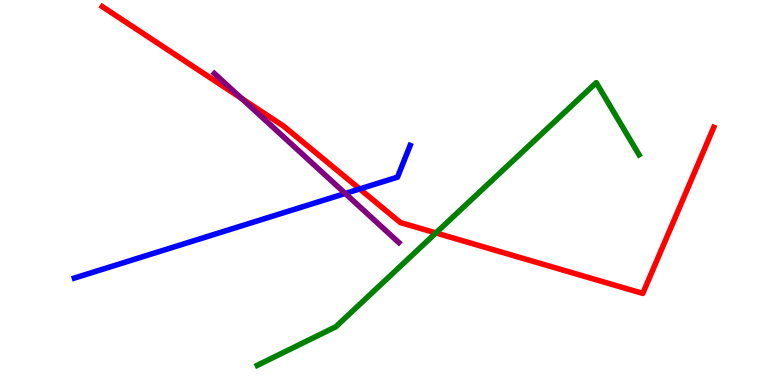[{'lines': ['blue', 'red'], 'intersections': [{'x': 4.64, 'y': 5.09}]}, {'lines': ['green', 'red'], 'intersections': [{'x': 5.62, 'y': 3.95}]}, {'lines': ['purple', 'red'], 'intersections': [{'x': 3.12, 'y': 7.44}]}, {'lines': ['blue', 'green'], 'intersections': []}, {'lines': ['blue', 'purple'], 'intersections': [{'x': 4.45, 'y': 4.97}]}, {'lines': ['green', 'purple'], 'intersections': []}]